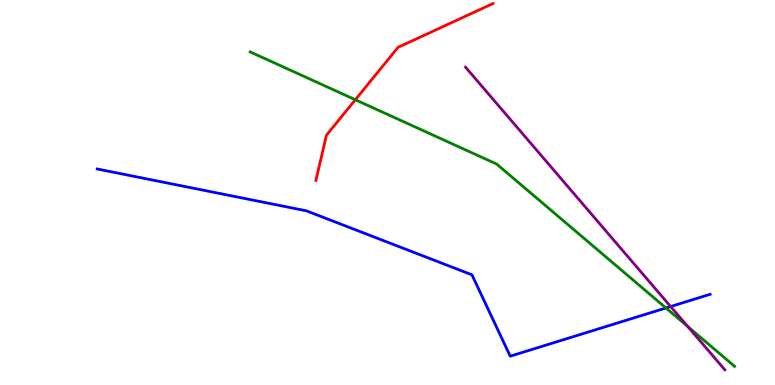[{'lines': ['blue', 'red'], 'intersections': []}, {'lines': ['green', 'red'], 'intersections': [{'x': 4.59, 'y': 7.41}]}, {'lines': ['purple', 'red'], 'intersections': []}, {'lines': ['blue', 'green'], 'intersections': [{'x': 8.59, 'y': 2.0}]}, {'lines': ['blue', 'purple'], 'intersections': [{'x': 8.65, 'y': 2.04}]}, {'lines': ['green', 'purple'], 'intersections': [{'x': 8.87, 'y': 1.52}]}]